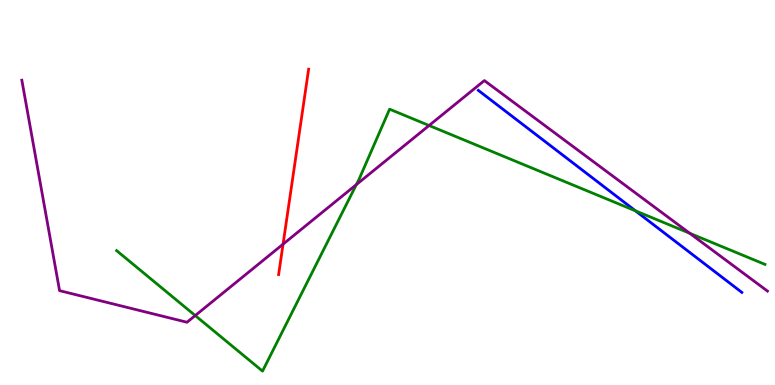[{'lines': ['blue', 'red'], 'intersections': []}, {'lines': ['green', 'red'], 'intersections': []}, {'lines': ['purple', 'red'], 'intersections': [{'x': 3.65, 'y': 3.66}]}, {'lines': ['blue', 'green'], 'intersections': [{'x': 8.2, 'y': 4.52}]}, {'lines': ['blue', 'purple'], 'intersections': []}, {'lines': ['green', 'purple'], 'intersections': [{'x': 2.52, 'y': 1.8}, {'x': 4.6, 'y': 5.2}, {'x': 5.54, 'y': 6.74}, {'x': 8.9, 'y': 3.94}]}]